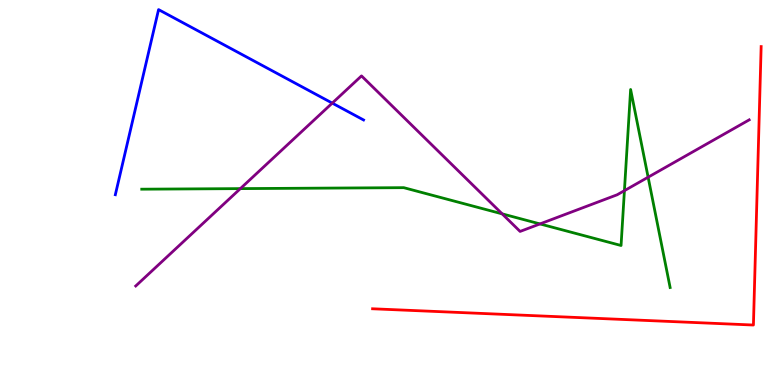[{'lines': ['blue', 'red'], 'intersections': []}, {'lines': ['green', 'red'], 'intersections': []}, {'lines': ['purple', 'red'], 'intersections': []}, {'lines': ['blue', 'green'], 'intersections': []}, {'lines': ['blue', 'purple'], 'intersections': [{'x': 4.29, 'y': 7.32}]}, {'lines': ['green', 'purple'], 'intersections': [{'x': 3.1, 'y': 5.1}, {'x': 6.48, 'y': 4.45}, {'x': 6.97, 'y': 4.18}, {'x': 8.06, 'y': 5.05}, {'x': 8.36, 'y': 5.4}]}]